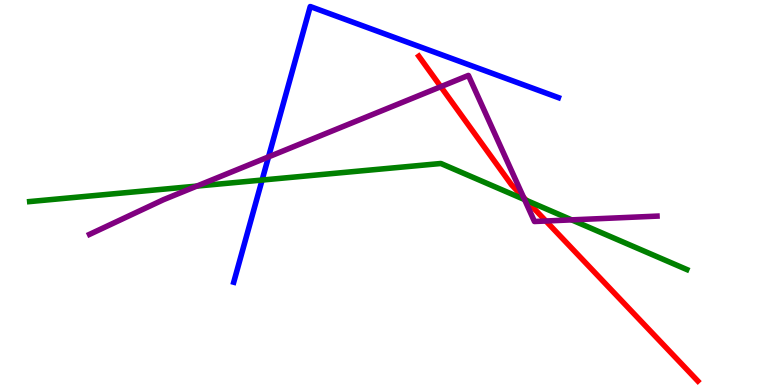[{'lines': ['blue', 'red'], 'intersections': []}, {'lines': ['green', 'red'], 'intersections': [{'x': 6.79, 'y': 4.8}]}, {'lines': ['purple', 'red'], 'intersections': [{'x': 5.69, 'y': 7.75}, {'x': 6.76, 'y': 4.87}, {'x': 7.04, 'y': 4.26}]}, {'lines': ['blue', 'green'], 'intersections': [{'x': 3.38, 'y': 5.32}]}, {'lines': ['blue', 'purple'], 'intersections': [{'x': 3.46, 'y': 5.93}]}, {'lines': ['green', 'purple'], 'intersections': [{'x': 2.54, 'y': 5.17}, {'x': 6.77, 'y': 4.82}, {'x': 7.38, 'y': 4.29}]}]